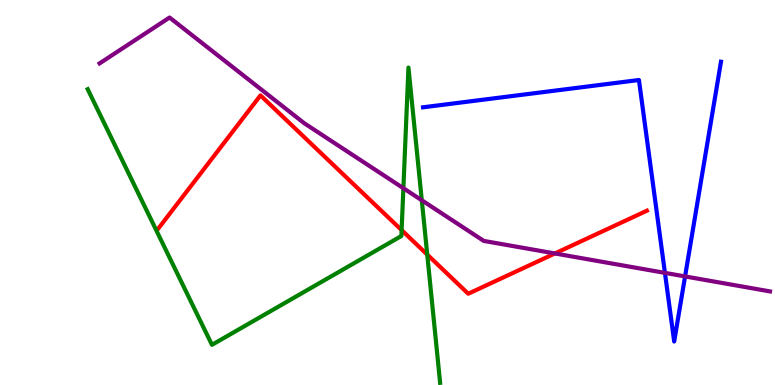[{'lines': ['blue', 'red'], 'intersections': []}, {'lines': ['green', 'red'], 'intersections': [{'x': 5.18, 'y': 4.02}, {'x': 5.51, 'y': 3.39}]}, {'lines': ['purple', 'red'], 'intersections': [{'x': 7.16, 'y': 3.42}]}, {'lines': ['blue', 'green'], 'intersections': []}, {'lines': ['blue', 'purple'], 'intersections': [{'x': 8.58, 'y': 2.91}, {'x': 8.84, 'y': 2.82}]}, {'lines': ['green', 'purple'], 'intersections': [{'x': 5.2, 'y': 5.11}, {'x': 5.44, 'y': 4.8}]}]